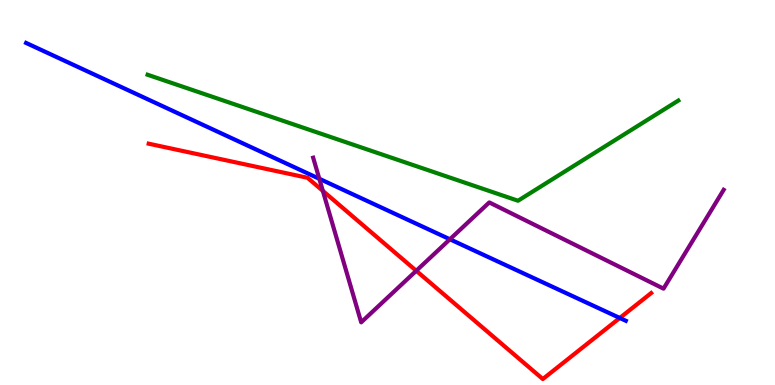[{'lines': ['blue', 'red'], 'intersections': [{'x': 8.0, 'y': 1.74}]}, {'lines': ['green', 'red'], 'intersections': []}, {'lines': ['purple', 'red'], 'intersections': [{'x': 4.17, 'y': 5.04}, {'x': 5.37, 'y': 2.97}]}, {'lines': ['blue', 'green'], 'intersections': []}, {'lines': ['blue', 'purple'], 'intersections': [{'x': 4.12, 'y': 5.36}, {'x': 5.81, 'y': 3.79}]}, {'lines': ['green', 'purple'], 'intersections': []}]